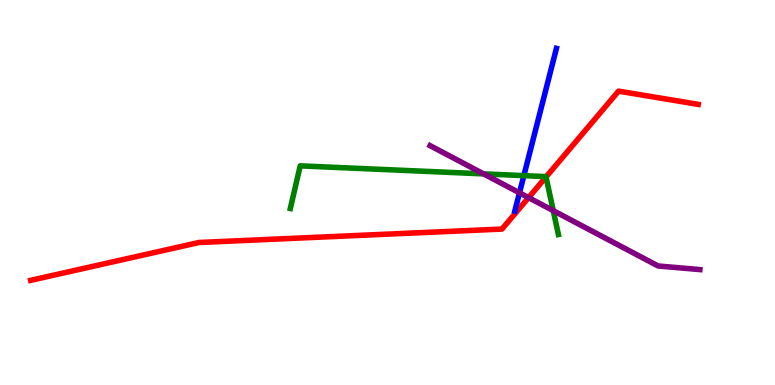[{'lines': ['blue', 'red'], 'intersections': []}, {'lines': ['green', 'red'], 'intersections': [{'x': 7.05, 'y': 5.4}]}, {'lines': ['purple', 'red'], 'intersections': [{'x': 6.82, 'y': 4.87}]}, {'lines': ['blue', 'green'], 'intersections': [{'x': 6.76, 'y': 5.44}]}, {'lines': ['blue', 'purple'], 'intersections': [{'x': 6.7, 'y': 4.99}]}, {'lines': ['green', 'purple'], 'intersections': [{'x': 6.24, 'y': 5.48}, {'x': 7.14, 'y': 4.53}]}]